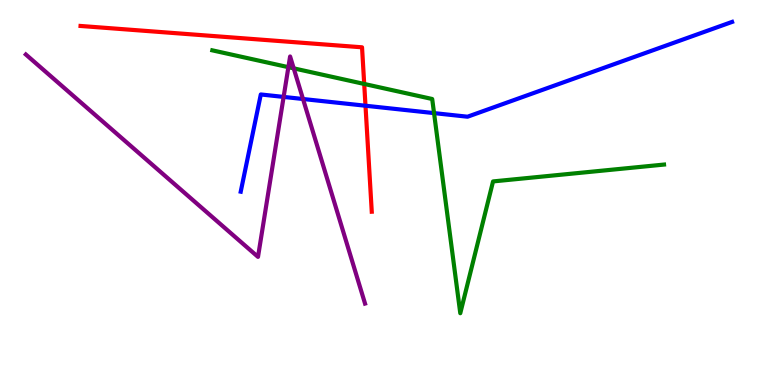[{'lines': ['blue', 'red'], 'intersections': [{'x': 4.72, 'y': 7.25}]}, {'lines': ['green', 'red'], 'intersections': [{'x': 4.7, 'y': 7.82}]}, {'lines': ['purple', 'red'], 'intersections': []}, {'lines': ['blue', 'green'], 'intersections': [{'x': 5.6, 'y': 7.06}]}, {'lines': ['blue', 'purple'], 'intersections': [{'x': 3.66, 'y': 7.48}, {'x': 3.91, 'y': 7.43}]}, {'lines': ['green', 'purple'], 'intersections': [{'x': 3.72, 'y': 8.26}, {'x': 3.79, 'y': 8.22}]}]